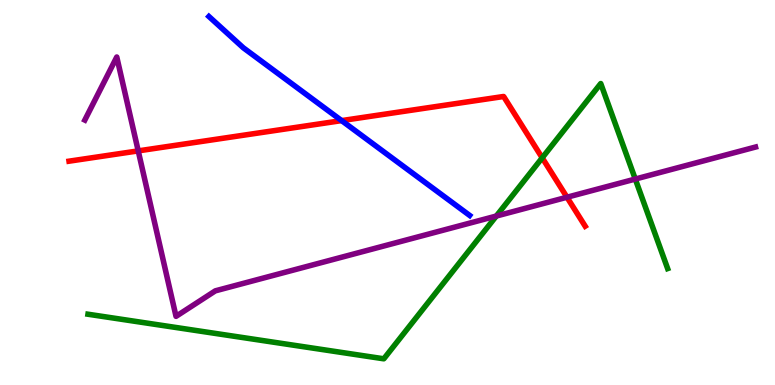[{'lines': ['blue', 'red'], 'intersections': [{'x': 4.41, 'y': 6.87}]}, {'lines': ['green', 'red'], 'intersections': [{'x': 7.0, 'y': 5.9}]}, {'lines': ['purple', 'red'], 'intersections': [{'x': 1.78, 'y': 6.08}, {'x': 7.32, 'y': 4.88}]}, {'lines': ['blue', 'green'], 'intersections': []}, {'lines': ['blue', 'purple'], 'intersections': []}, {'lines': ['green', 'purple'], 'intersections': [{'x': 6.4, 'y': 4.39}, {'x': 8.2, 'y': 5.35}]}]